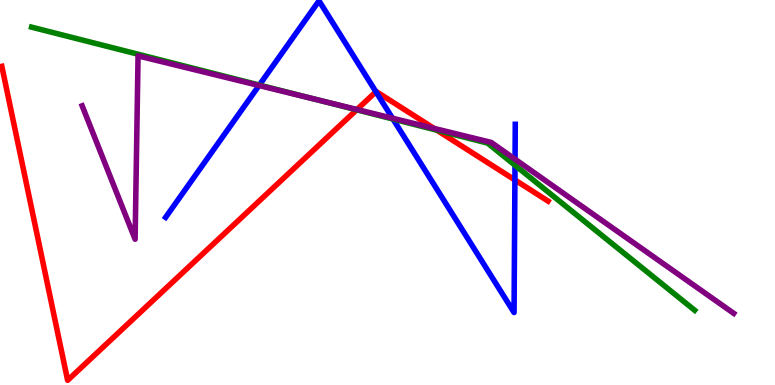[{'lines': ['blue', 'red'], 'intersections': [{'x': 4.85, 'y': 7.62}, {'x': 6.64, 'y': 5.33}]}, {'lines': ['green', 'red'], 'intersections': [{'x': 4.6, 'y': 7.15}, {'x': 5.64, 'y': 6.62}]}, {'lines': ['purple', 'red'], 'intersections': [{'x': 4.61, 'y': 7.16}, {'x': 5.6, 'y': 6.66}]}, {'lines': ['blue', 'green'], 'intersections': [{'x': 3.35, 'y': 7.79}, {'x': 5.07, 'y': 6.91}, {'x': 6.65, 'y': 5.71}]}, {'lines': ['blue', 'purple'], 'intersections': [{'x': 3.34, 'y': 7.78}, {'x': 5.06, 'y': 6.93}, {'x': 6.65, 'y': 5.86}]}, {'lines': ['green', 'purple'], 'intersections': [{'x': 4.07, 'y': 7.42}]}]